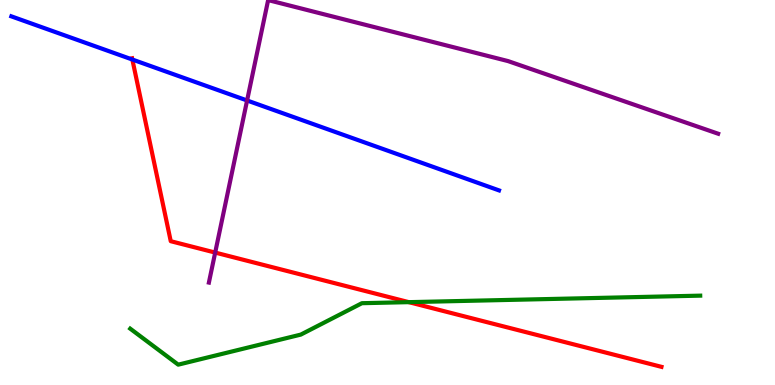[{'lines': ['blue', 'red'], 'intersections': [{'x': 1.71, 'y': 8.45}]}, {'lines': ['green', 'red'], 'intersections': [{'x': 5.28, 'y': 2.15}]}, {'lines': ['purple', 'red'], 'intersections': [{'x': 2.78, 'y': 3.44}]}, {'lines': ['blue', 'green'], 'intersections': []}, {'lines': ['blue', 'purple'], 'intersections': [{'x': 3.19, 'y': 7.39}]}, {'lines': ['green', 'purple'], 'intersections': []}]